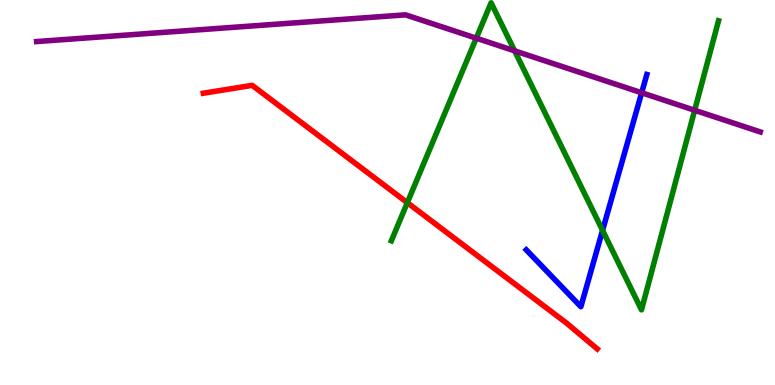[{'lines': ['blue', 'red'], 'intersections': []}, {'lines': ['green', 'red'], 'intersections': [{'x': 5.26, 'y': 4.74}]}, {'lines': ['purple', 'red'], 'intersections': []}, {'lines': ['blue', 'green'], 'intersections': [{'x': 7.77, 'y': 4.02}]}, {'lines': ['blue', 'purple'], 'intersections': [{'x': 8.28, 'y': 7.59}]}, {'lines': ['green', 'purple'], 'intersections': [{'x': 6.15, 'y': 9.01}, {'x': 6.64, 'y': 8.68}, {'x': 8.96, 'y': 7.14}]}]